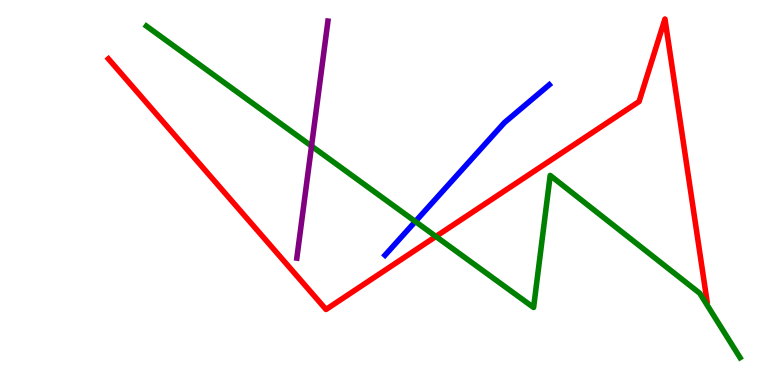[{'lines': ['blue', 'red'], 'intersections': []}, {'lines': ['green', 'red'], 'intersections': [{'x': 5.62, 'y': 3.86}]}, {'lines': ['purple', 'red'], 'intersections': []}, {'lines': ['blue', 'green'], 'intersections': [{'x': 5.36, 'y': 4.25}]}, {'lines': ['blue', 'purple'], 'intersections': []}, {'lines': ['green', 'purple'], 'intersections': [{'x': 4.02, 'y': 6.21}]}]